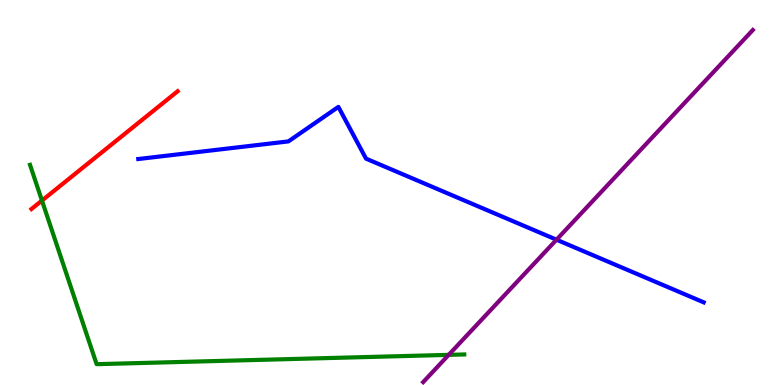[{'lines': ['blue', 'red'], 'intersections': []}, {'lines': ['green', 'red'], 'intersections': [{'x': 0.541, 'y': 4.79}]}, {'lines': ['purple', 'red'], 'intersections': []}, {'lines': ['blue', 'green'], 'intersections': []}, {'lines': ['blue', 'purple'], 'intersections': [{'x': 7.18, 'y': 3.77}]}, {'lines': ['green', 'purple'], 'intersections': [{'x': 5.79, 'y': 0.783}]}]